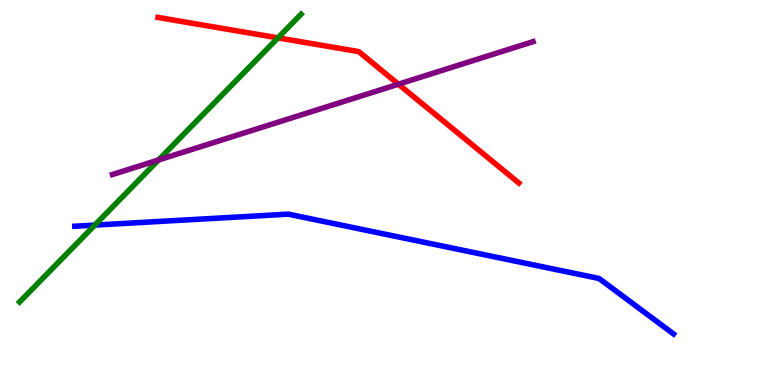[{'lines': ['blue', 'red'], 'intersections': []}, {'lines': ['green', 'red'], 'intersections': [{'x': 3.59, 'y': 9.02}]}, {'lines': ['purple', 'red'], 'intersections': [{'x': 5.14, 'y': 7.81}]}, {'lines': ['blue', 'green'], 'intersections': [{'x': 1.22, 'y': 4.15}]}, {'lines': ['blue', 'purple'], 'intersections': []}, {'lines': ['green', 'purple'], 'intersections': [{'x': 2.05, 'y': 5.84}]}]